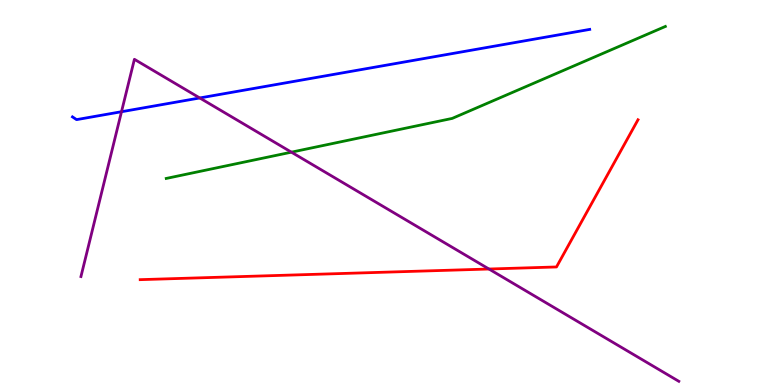[{'lines': ['blue', 'red'], 'intersections': []}, {'lines': ['green', 'red'], 'intersections': []}, {'lines': ['purple', 'red'], 'intersections': [{'x': 6.31, 'y': 3.01}]}, {'lines': ['blue', 'green'], 'intersections': []}, {'lines': ['blue', 'purple'], 'intersections': [{'x': 1.57, 'y': 7.1}, {'x': 2.58, 'y': 7.46}]}, {'lines': ['green', 'purple'], 'intersections': [{'x': 3.76, 'y': 6.05}]}]